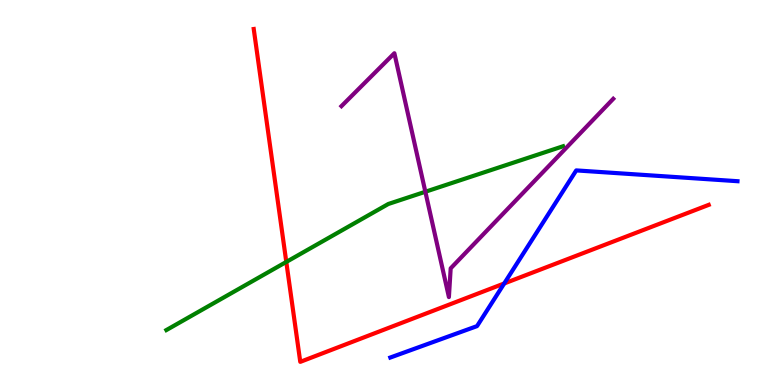[{'lines': ['blue', 'red'], 'intersections': [{'x': 6.51, 'y': 2.64}]}, {'lines': ['green', 'red'], 'intersections': [{'x': 3.69, 'y': 3.2}]}, {'lines': ['purple', 'red'], 'intersections': []}, {'lines': ['blue', 'green'], 'intersections': []}, {'lines': ['blue', 'purple'], 'intersections': []}, {'lines': ['green', 'purple'], 'intersections': [{'x': 5.49, 'y': 5.02}]}]